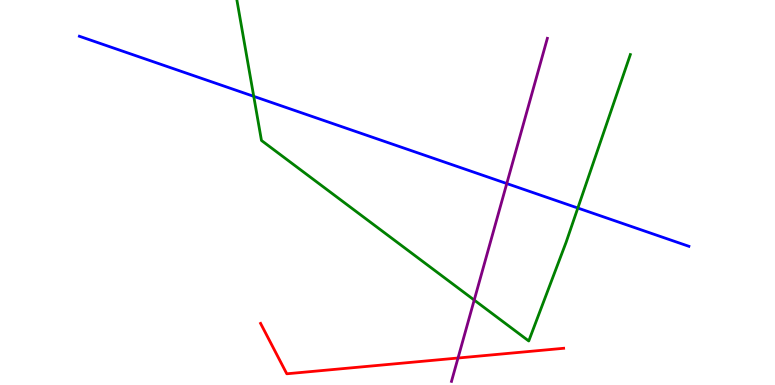[{'lines': ['blue', 'red'], 'intersections': []}, {'lines': ['green', 'red'], 'intersections': []}, {'lines': ['purple', 'red'], 'intersections': [{'x': 5.91, 'y': 0.701}]}, {'lines': ['blue', 'green'], 'intersections': [{'x': 3.27, 'y': 7.5}, {'x': 7.46, 'y': 4.6}]}, {'lines': ['blue', 'purple'], 'intersections': [{'x': 6.54, 'y': 5.23}]}, {'lines': ['green', 'purple'], 'intersections': [{'x': 6.12, 'y': 2.21}]}]